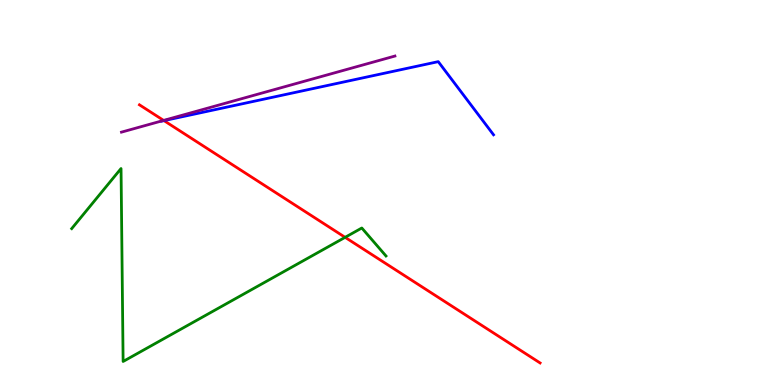[{'lines': ['blue', 'red'], 'intersections': [{'x': 2.12, 'y': 6.87}]}, {'lines': ['green', 'red'], 'intersections': [{'x': 4.45, 'y': 3.84}]}, {'lines': ['purple', 'red'], 'intersections': [{'x': 2.11, 'y': 6.87}]}, {'lines': ['blue', 'green'], 'intersections': []}, {'lines': ['blue', 'purple'], 'intersections': []}, {'lines': ['green', 'purple'], 'intersections': []}]